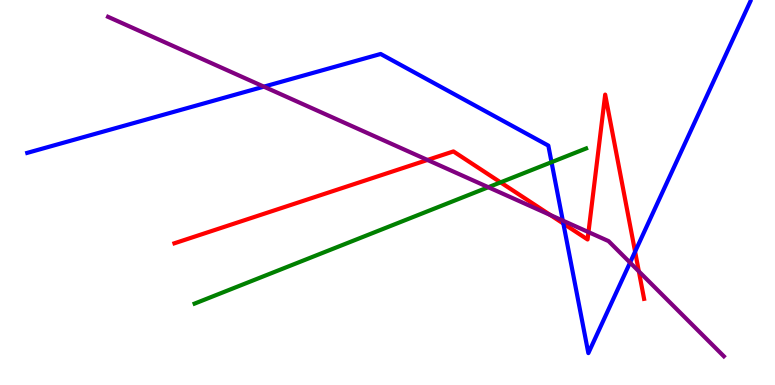[{'lines': ['blue', 'red'], 'intersections': [{'x': 7.27, 'y': 4.19}, {'x': 8.19, 'y': 3.46}]}, {'lines': ['green', 'red'], 'intersections': [{'x': 6.46, 'y': 5.26}]}, {'lines': ['purple', 'red'], 'intersections': [{'x': 5.52, 'y': 5.85}, {'x': 7.1, 'y': 4.42}, {'x': 7.59, 'y': 3.97}, {'x': 8.24, 'y': 2.95}]}, {'lines': ['blue', 'green'], 'intersections': [{'x': 7.12, 'y': 5.79}]}, {'lines': ['blue', 'purple'], 'intersections': [{'x': 3.4, 'y': 7.75}, {'x': 7.26, 'y': 4.27}, {'x': 8.13, 'y': 3.18}]}, {'lines': ['green', 'purple'], 'intersections': [{'x': 6.3, 'y': 5.14}]}]